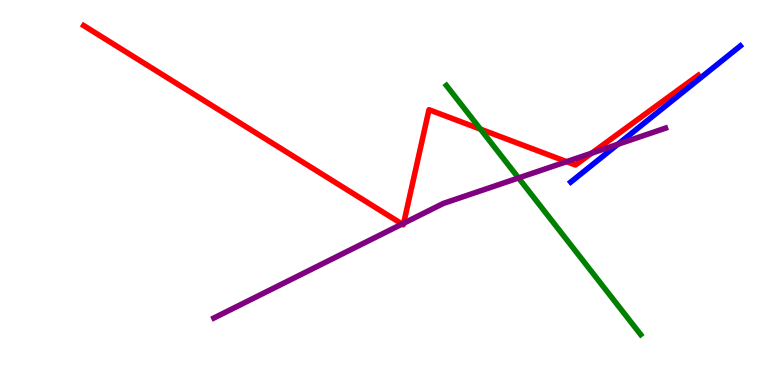[{'lines': ['blue', 'red'], 'intersections': []}, {'lines': ['green', 'red'], 'intersections': [{'x': 6.2, 'y': 6.65}]}, {'lines': ['purple', 'red'], 'intersections': [{'x': 5.19, 'y': 4.18}, {'x': 5.21, 'y': 4.2}, {'x': 7.31, 'y': 5.8}, {'x': 7.63, 'y': 6.02}]}, {'lines': ['blue', 'green'], 'intersections': []}, {'lines': ['blue', 'purple'], 'intersections': [{'x': 7.97, 'y': 6.25}]}, {'lines': ['green', 'purple'], 'intersections': [{'x': 6.69, 'y': 5.38}]}]